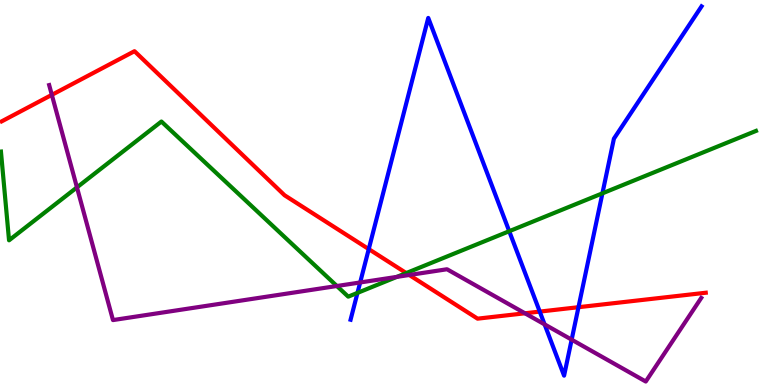[{'lines': ['blue', 'red'], 'intersections': [{'x': 4.76, 'y': 3.53}, {'x': 6.96, 'y': 1.91}, {'x': 7.46, 'y': 2.02}]}, {'lines': ['green', 'red'], 'intersections': [{'x': 5.24, 'y': 2.91}]}, {'lines': ['purple', 'red'], 'intersections': [{'x': 0.669, 'y': 7.54}, {'x': 5.28, 'y': 2.86}, {'x': 6.77, 'y': 1.86}]}, {'lines': ['blue', 'green'], 'intersections': [{'x': 4.61, 'y': 2.39}, {'x': 6.57, 'y': 3.99}, {'x': 7.77, 'y': 4.98}]}, {'lines': ['blue', 'purple'], 'intersections': [{'x': 4.65, 'y': 2.66}, {'x': 7.03, 'y': 1.57}, {'x': 7.38, 'y': 1.18}]}, {'lines': ['green', 'purple'], 'intersections': [{'x': 0.993, 'y': 5.13}, {'x': 4.35, 'y': 2.57}, {'x': 5.12, 'y': 2.81}]}]